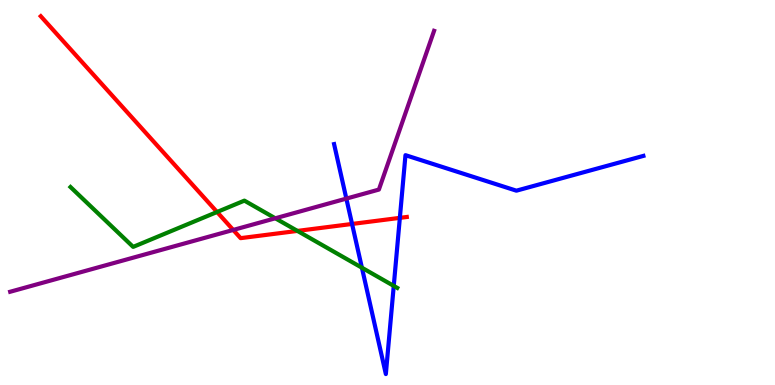[{'lines': ['blue', 'red'], 'intersections': [{'x': 4.54, 'y': 4.18}, {'x': 5.16, 'y': 4.34}]}, {'lines': ['green', 'red'], 'intersections': [{'x': 2.8, 'y': 4.49}, {'x': 3.84, 'y': 4.0}]}, {'lines': ['purple', 'red'], 'intersections': [{'x': 3.01, 'y': 4.03}]}, {'lines': ['blue', 'green'], 'intersections': [{'x': 4.67, 'y': 3.05}, {'x': 5.08, 'y': 2.57}]}, {'lines': ['blue', 'purple'], 'intersections': [{'x': 4.47, 'y': 4.84}]}, {'lines': ['green', 'purple'], 'intersections': [{'x': 3.55, 'y': 4.33}]}]